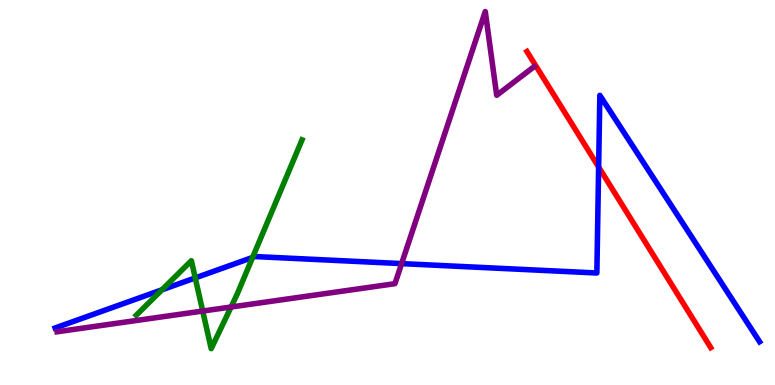[{'lines': ['blue', 'red'], 'intersections': [{'x': 7.72, 'y': 5.66}]}, {'lines': ['green', 'red'], 'intersections': []}, {'lines': ['purple', 'red'], 'intersections': []}, {'lines': ['blue', 'green'], 'intersections': [{'x': 2.09, 'y': 2.47}, {'x': 2.52, 'y': 2.78}, {'x': 3.26, 'y': 3.31}]}, {'lines': ['blue', 'purple'], 'intersections': [{'x': 5.18, 'y': 3.15}]}, {'lines': ['green', 'purple'], 'intersections': [{'x': 2.62, 'y': 1.92}, {'x': 2.98, 'y': 2.03}]}]